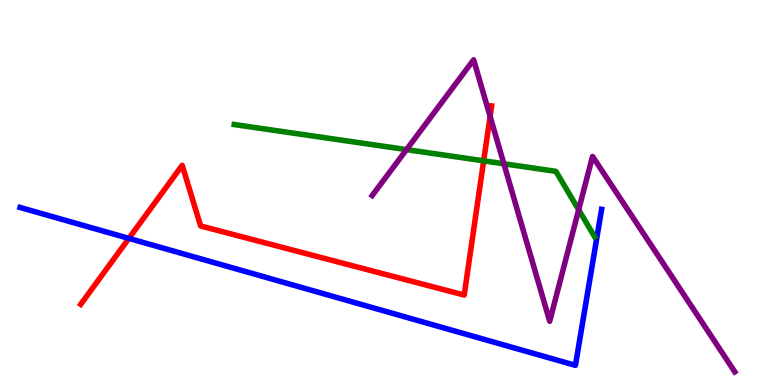[{'lines': ['blue', 'red'], 'intersections': [{'x': 1.66, 'y': 3.81}]}, {'lines': ['green', 'red'], 'intersections': [{'x': 6.24, 'y': 5.82}]}, {'lines': ['purple', 'red'], 'intersections': [{'x': 6.32, 'y': 6.98}]}, {'lines': ['blue', 'green'], 'intersections': []}, {'lines': ['blue', 'purple'], 'intersections': []}, {'lines': ['green', 'purple'], 'intersections': [{'x': 5.25, 'y': 6.11}, {'x': 6.5, 'y': 5.75}, {'x': 7.47, 'y': 4.55}]}]